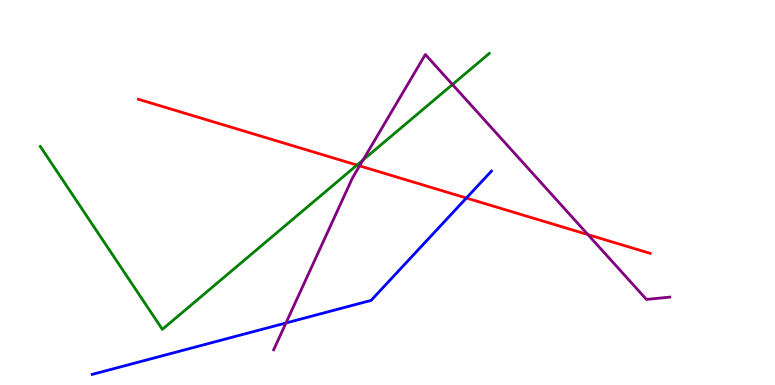[{'lines': ['blue', 'red'], 'intersections': [{'x': 6.02, 'y': 4.86}]}, {'lines': ['green', 'red'], 'intersections': [{'x': 4.61, 'y': 5.71}]}, {'lines': ['purple', 'red'], 'intersections': [{'x': 4.64, 'y': 5.69}, {'x': 7.59, 'y': 3.91}]}, {'lines': ['blue', 'green'], 'intersections': []}, {'lines': ['blue', 'purple'], 'intersections': [{'x': 3.69, 'y': 1.61}]}, {'lines': ['green', 'purple'], 'intersections': [{'x': 4.69, 'y': 5.85}, {'x': 5.84, 'y': 7.8}]}]